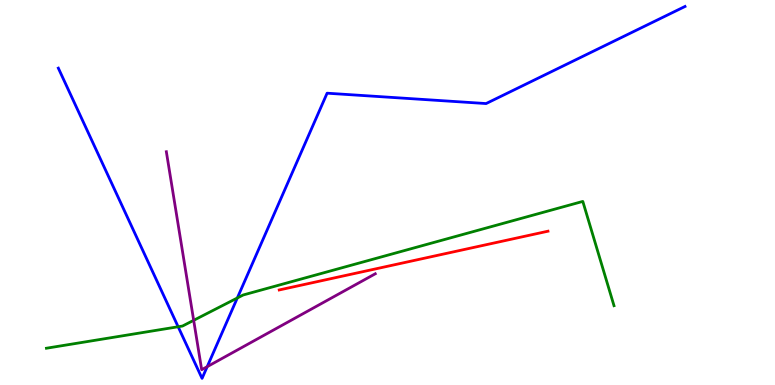[{'lines': ['blue', 'red'], 'intersections': []}, {'lines': ['green', 'red'], 'intersections': []}, {'lines': ['purple', 'red'], 'intersections': []}, {'lines': ['blue', 'green'], 'intersections': [{'x': 2.3, 'y': 1.51}, {'x': 3.06, 'y': 2.26}]}, {'lines': ['blue', 'purple'], 'intersections': [{'x': 2.67, 'y': 0.476}]}, {'lines': ['green', 'purple'], 'intersections': [{'x': 2.5, 'y': 1.68}]}]